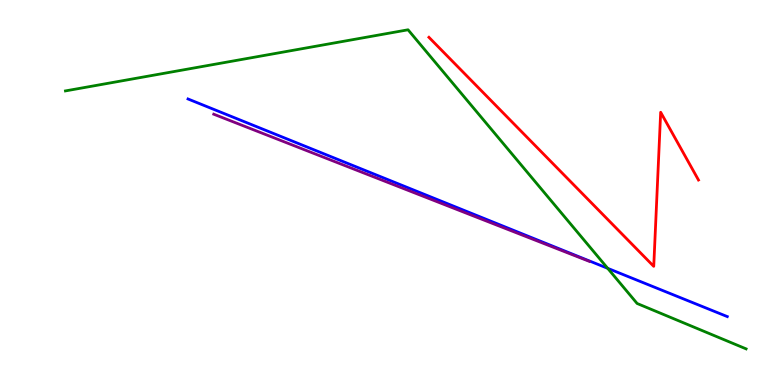[{'lines': ['blue', 'red'], 'intersections': []}, {'lines': ['green', 'red'], 'intersections': []}, {'lines': ['purple', 'red'], 'intersections': []}, {'lines': ['blue', 'green'], 'intersections': [{'x': 7.84, 'y': 3.03}]}, {'lines': ['blue', 'purple'], 'intersections': []}, {'lines': ['green', 'purple'], 'intersections': []}]